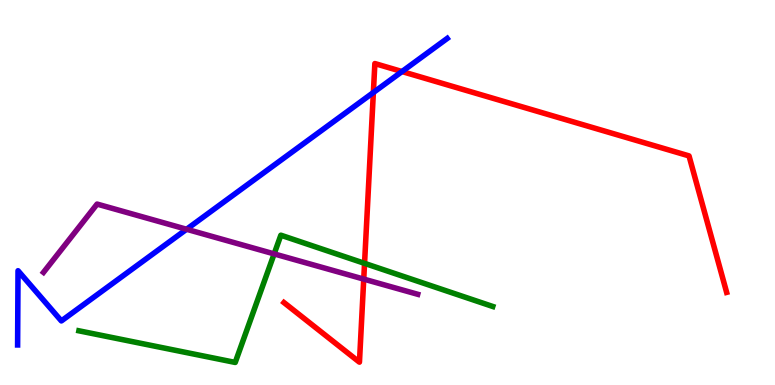[{'lines': ['blue', 'red'], 'intersections': [{'x': 4.82, 'y': 7.6}, {'x': 5.19, 'y': 8.14}]}, {'lines': ['green', 'red'], 'intersections': [{'x': 4.7, 'y': 3.16}]}, {'lines': ['purple', 'red'], 'intersections': [{'x': 4.69, 'y': 2.75}]}, {'lines': ['blue', 'green'], 'intersections': []}, {'lines': ['blue', 'purple'], 'intersections': [{'x': 2.41, 'y': 4.05}]}, {'lines': ['green', 'purple'], 'intersections': [{'x': 3.54, 'y': 3.41}]}]